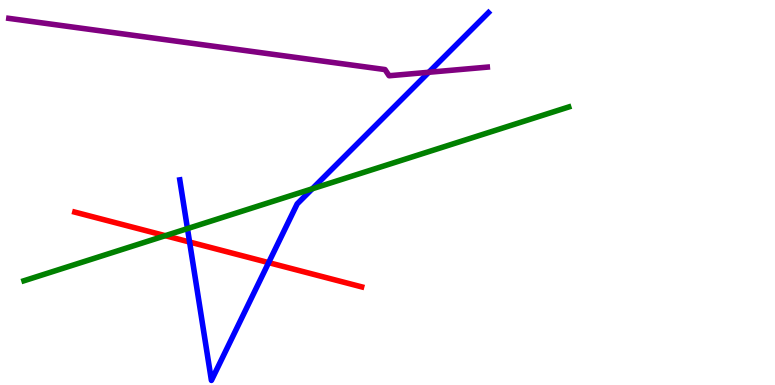[{'lines': ['blue', 'red'], 'intersections': [{'x': 2.45, 'y': 3.71}, {'x': 3.47, 'y': 3.18}]}, {'lines': ['green', 'red'], 'intersections': [{'x': 2.13, 'y': 3.88}]}, {'lines': ['purple', 'red'], 'intersections': []}, {'lines': ['blue', 'green'], 'intersections': [{'x': 2.42, 'y': 4.06}, {'x': 4.03, 'y': 5.1}]}, {'lines': ['blue', 'purple'], 'intersections': [{'x': 5.53, 'y': 8.12}]}, {'lines': ['green', 'purple'], 'intersections': []}]